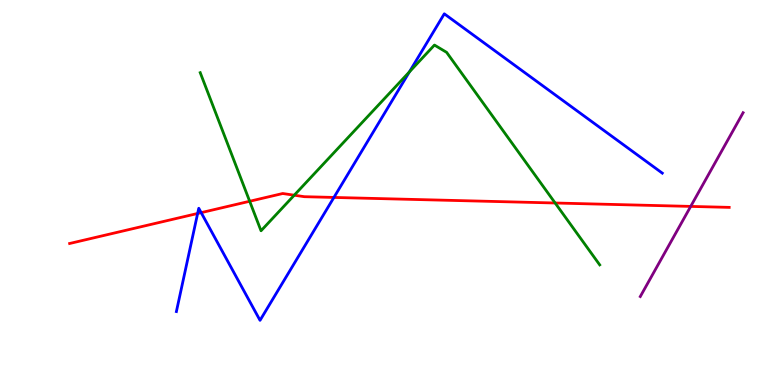[{'lines': ['blue', 'red'], 'intersections': [{'x': 2.55, 'y': 4.46}, {'x': 2.6, 'y': 4.48}, {'x': 4.31, 'y': 4.87}]}, {'lines': ['green', 'red'], 'intersections': [{'x': 3.22, 'y': 4.77}, {'x': 3.8, 'y': 4.93}, {'x': 7.16, 'y': 4.73}]}, {'lines': ['purple', 'red'], 'intersections': [{'x': 8.91, 'y': 4.64}]}, {'lines': ['blue', 'green'], 'intersections': [{'x': 5.28, 'y': 8.13}]}, {'lines': ['blue', 'purple'], 'intersections': []}, {'lines': ['green', 'purple'], 'intersections': []}]